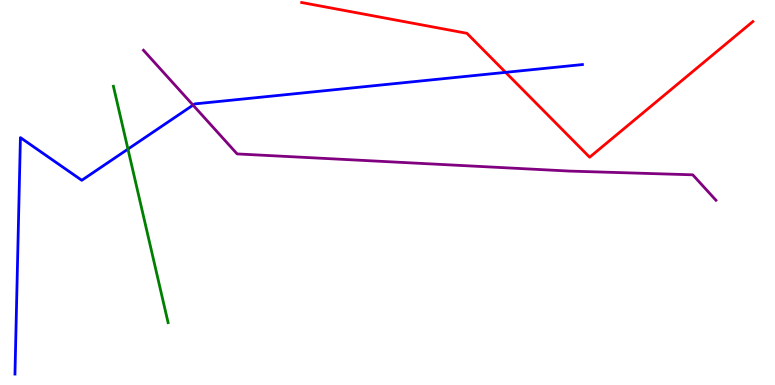[{'lines': ['blue', 'red'], 'intersections': [{'x': 6.52, 'y': 8.12}]}, {'lines': ['green', 'red'], 'intersections': []}, {'lines': ['purple', 'red'], 'intersections': []}, {'lines': ['blue', 'green'], 'intersections': [{'x': 1.65, 'y': 6.13}]}, {'lines': ['blue', 'purple'], 'intersections': [{'x': 2.49, 'y': 7.27}]}, {'lines': ['green', 'purple'], 'intersections': []}]